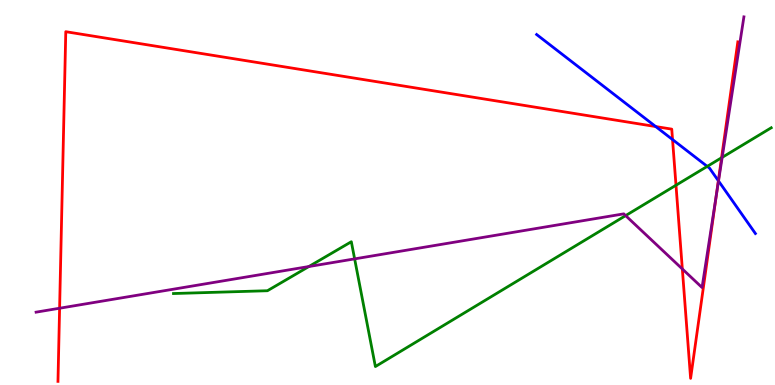[{'lines': ['blue', 'red'], 'intersections': [{'x': 8.46, 'y': 6.71}, {'x': 8.68, 'y': 6.37}, {'x': 9.27, 'y': 5.31}]}, {'lines': ['green', 'red'], 'intersections': [{'x': 8.72, 'y': 5.19}, {'x': 9.31, 'y': 5.9}]}, {'lines': ['purple', 'red'], 'intersections': [{'x': 0.769, 'y': 1.99}, {'x': 8.8, 'y': 3.01}, {'x': 9.24, 'y': 4.91}]}, {'lines': ['blue', 'green'], 'intersections': [{'x': 9.13, 'y': 5.68}]}, {'lines': ['blue', 'purple'], 'intersections': [{'x': 9.27, 'y': 5.3}]}, {'lines': ['green', 'purple'], 'intersections': [{'x': 3.99, 'y': 3.08}, {'x': 4.58, 'y': 3.28}, {'x': 8.07, 'y': 4.4}, {'x': 9.32, 'y': 5.91}]}]